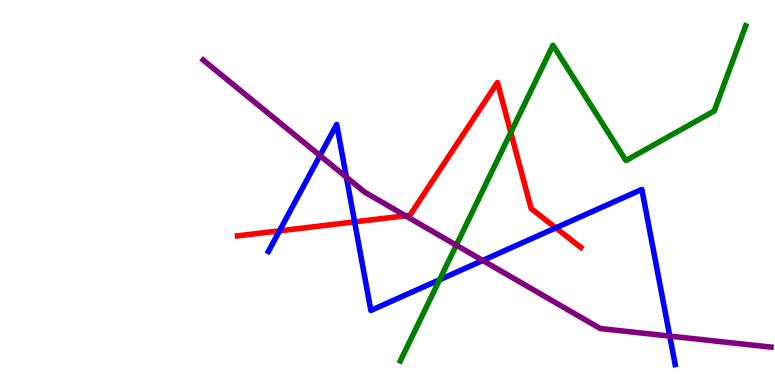[{'lines': ['blue', 'red'], 'intersections': [{'x': 3.61, 'y': 4.0}, {'x': 4.58, 'y': 4.24}, {'x': 7.17, 'y': 4.08}]}, {'lines': ['green', 'red'], 'intersections': [{'x': 6.59, 'y': 6.56}]}, {'lines': ['purple', 'red'], 'intersections': [{'x': 5.23, 'y': 4.4}]}, {'lines': ['blue', 'green'], 'intersections': [{'x': 5.67, 'y': 2.73}]}, {'lines': ['blue', 'purple'], 'intersections': [{'x': 4.13, 'y': 5.96}, {'x': 4.47, 'y': 5.4}, {'x': 6.23, 'y': 3.23}, {'x': 8.64, 'y': 1.27}]}, {'lines': ['green', 'purple'], 'intersections': [{'x': 5.89, 'y': 3.63}]}]